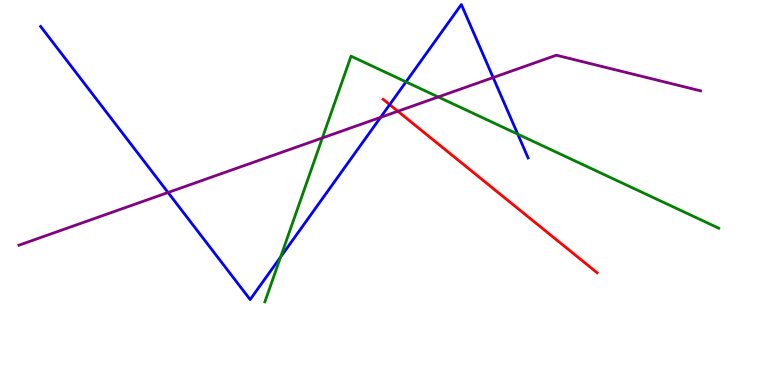[{'lines': ['blue', 'red'], 'intersections': [{'x': 5.03, 'y': 7.28}]}, {'lines': ['green', 'red'], 'intersections': []}, {'lines': ['purple', 'red'], 'intersections': [{'x': 5.13, 'y': 7.11}]}, {'lines': ['blue', 'green'], 'intersections': [{'x': 3.62, 'y': 3.32}, {'x': 5.24, 'y': 7.87}, {'x': 6.68, 'y': 6.52}]}, {'lines': ['blue', 'purple'], 'intersections': [{'x': 2.17, 'y': 5.0}, {'x': 4.91, 'y': 6.95}, {'x': 6.36, 'y': 7.99}]}, {'lines': ['green', 'purple'], 'intersections': [{'x': 4.16, 'y': 6.42}, {'x': 5.65, 'y': 7.48}]}]